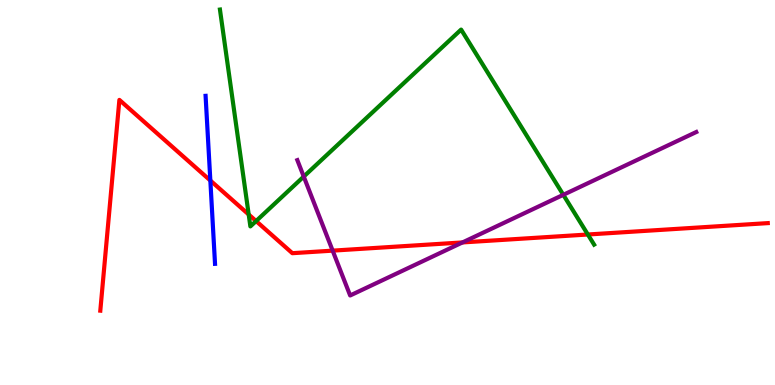[{'lines': ['blue', 'red'], 'intersections': [{'x': 2.71, 'y': 5.31}]}, {'lines': ['green', 'red'], 'intersections': [{'x': 3.21, 'y': 4.43}, {'x': 3.3, 'y': 4.26}, {'x': 7.59, 'y': 3.91}]}, {'lines': ['purple', 'red'], 'intersections': [{'x': 4.29, 'y': 3.49}, {'x': 5.97, 'y': 3.7}]}, {'lines': ['blue', 'green'], 'intersections': []}, {'lines': ['blue', 'purple'], 'intersections': []}, {'lines': ['green', 'purple'], 'intersections': [{'x': 3.92, 'y': 5.41}, {'x': 7.27, 'y': 4.94}]}]